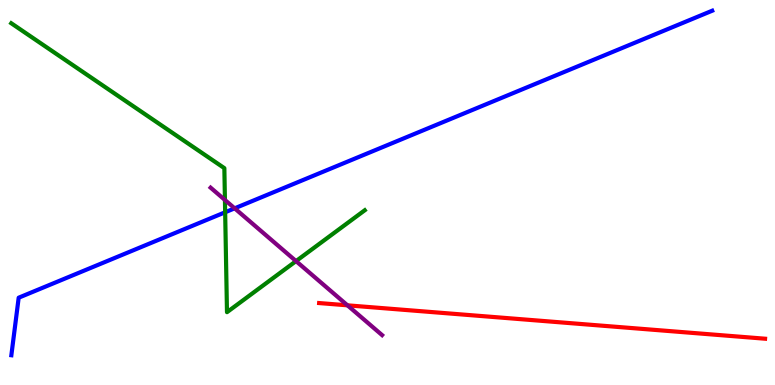[{'lines': ['blue', 'red'], 'intersections': []}, {'lines': ['green', 'red'], 'intersections': []}, {'lines': ['purple', 'red'], 'intersections': [{'x': 4.48, 'y': 2.07}]}, {'lines': ['blue', 'green'], 'intersections': [{'x': 2.91, 'y': 4.49}]}, {'lines': ['blue', 'purple'], 'intersections': [{'x': 3.03, 'y': 4.59}]}, {'lines': ['green', 'purple'], 'intersections': [{'x': 2.9, 'y': 4.81}, {'x': 3.82, 'y': 3.22}]}]